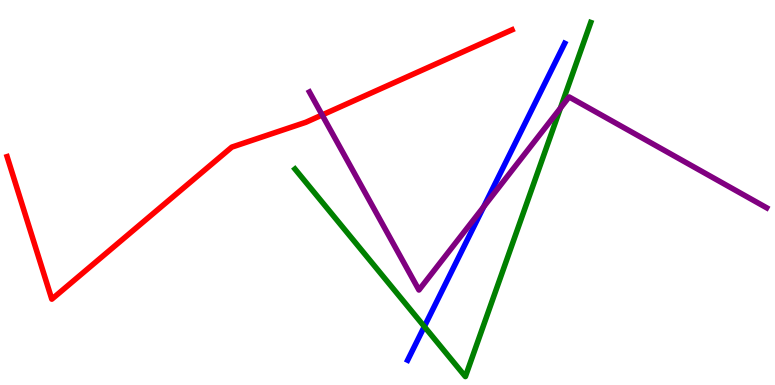[{'lines': ['blue', 'red'], 'intersections': []}, {'lines': ['green', 'red'], 'intersections': []}, {'lines': ['purple', 'red'], 'intersections': [{'x': 4.16, 'y': 7.01}]}, {'lines': ['blue', 'green'], 'intersections': [{'x': 5.48, 'y': 1.52}]}, {'lines': ['blue', 'purple'], 'intersections': [{'x': 6.24, 'y': 4.63}]}, {'lines': ['green', 'purple'], 'intersections': [{'x': 7.23, 'y': 7.19}]}]